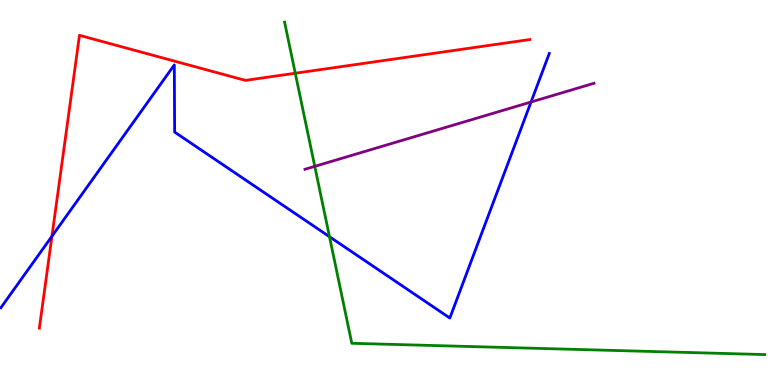[{'lines': ['blue', 'red'], 'intersections': [{'x': 0.67, 'y': 3.86}]}, {'lines': ['green', 'red'], 'intersections': [{'x': 3.81, 'y': 8.1}]}, {'lines': ['purple', 'red'], 'intersections': []}, {'lines': ['blue', 'green'], 'intersections': [{'x': 4.25, 'y': 3.85}]}, {'lines': ['blue', 'purple'], 'intersections': [{'x': 6.85, 'y': 7.35}]}, {'lines': ['green', 'purple'], 'intersections': [{'x': 4.06, 'y': 5.68}]}]